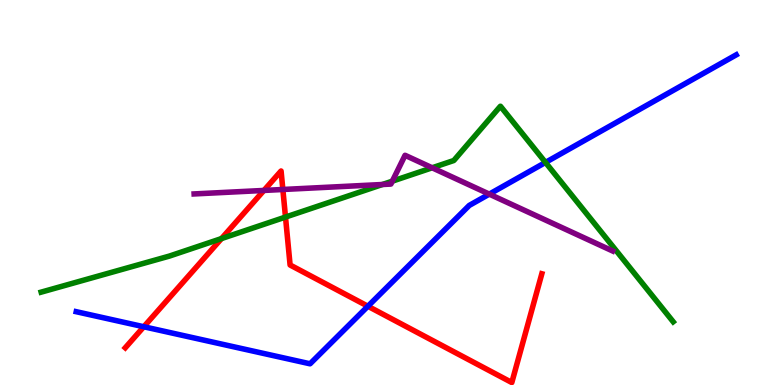[{'lines': ['blue', 'red'], 'intersections': [{'x': 1.86, 'y': 1.51}, {'x': 4.75, 'y': 2.05}]}, {'lines': ['green', 'red'], 'intersections': [{'x': 2.86, 'y': 3.8}, {'x': 3.68, 'y': 4.36}]}, {'lines': ['purple', 'red'], 'intersections': [{'x': 3.41, 'y': 5.05}, {'x': 3.65, 'y': 5.08}]}, {'lines': ['blue', 'green'], 'intersections': [{'x': 7.04, 'y': 5.78}]}, {'lines': ['blue', 'purple'], 'intersections': [{'x': 6.31, 'y': 4.96}]}, {'lines': ['green', 'purple'], 'intersections': [{'x': 4.93, 'y': 5.21}, {'x': 5.06, 'y': 5.29}, {'x': 5.58, 'y': 5.64}]}]